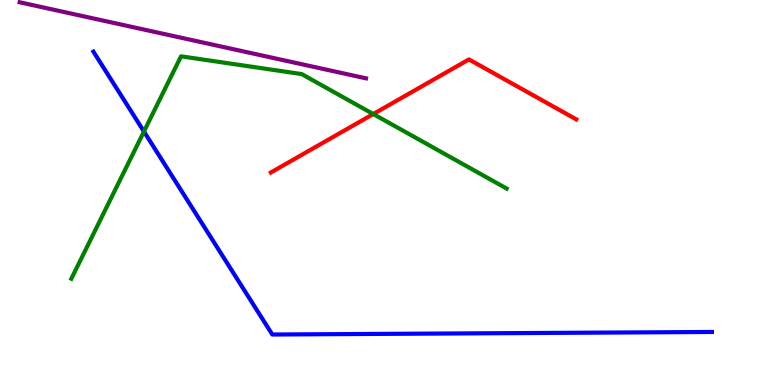[{'lines': ['blue', 'red'], 'intersections': []}, {'lines': ['green', 'red'], 'intersections': [{'x': 4.82, 'y': 7.04}]}, {'lines': ['purple', 'red'], 'intersections': []}, {'lines': ['blue', 'green'], 'intersections': [{'x': 1.86, 'y': 6.58}]}, {'lines': ['blue', 'purple'], 'intersections': []}, {'lines': ['green', 'purple'], 'intersections': []}]